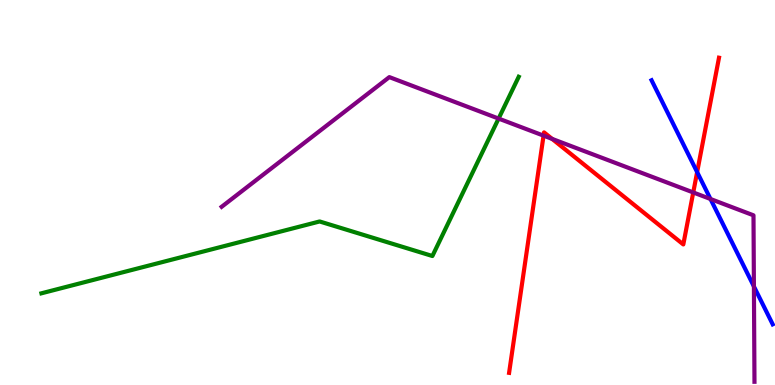[{'lines': ['blue', 'red'], 'intersections': [{'x': 9.0, 'y': 5.53}]}, {'lines': ['green', 'red'], 'intersections': []}, {'lines': ['purple', 'red'], 'intersections': [{'x': 7.01, 'y': 6.48}, {'x': 7.12, 'y': 6.39}, {'x': 8.95, 'y': 5.0}]}, {'lines': ['blue', 'green'], 'intersections': []}, {'lines': ['blue', 'purple'], 'intersections': [{'x': 9.17, 'y': 4.83}, {'x': 9.73, 'y': 2.56}]}, {'lines': ['green', 'purple'], 'intersections': [{'x': 6.43, 'y': 6.92}]}]